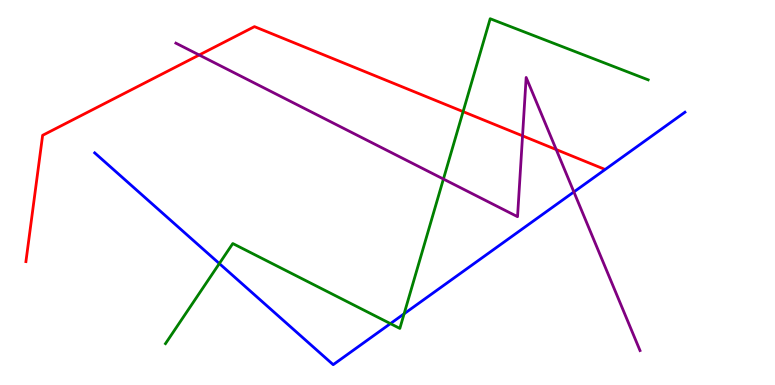[{'lines': ['blue', 'red'], 'intersections': []}, {'lines': ['green', 'red'], 'intersections': [{'x': 5.98, 'y': 7.1}]}, {'lines': ['purple', 'red'], 'intersections': [{'x': 2.57, 'y': 8.57}, {'x': 6.74, 'y': 6.47}, {'x': 7.18, 'y': 6.12}]}, {'lines': ['blue', 'green'], 'intersections': [{'x': 2.83, 'y': 3.15}, {'x': 5.04, 'y': 1.59}, {'x': 5.21, 'y': 1.85}]}, {'lines': ['blue', 'purple'], 'intersections': [{'x': 7.4, 'y': 5.01}]}, {'lines': ['green', 'purple'], 'intersections': [{'x': 5.72, 'y': 5.35}]}]